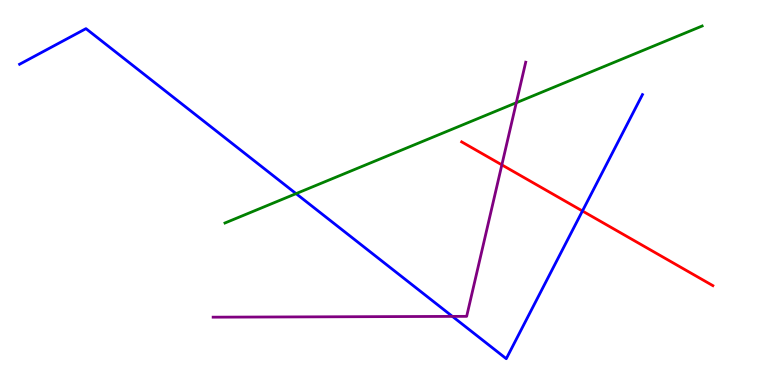[{'lines': ['blue', 'red'], 'intersections': [{'x': 7.52, 'y': 4.52}]}, {'lines': ['green', 'red'], 'intersections': []}, {'lines': ['purple', 'red'], 'intersections': [{'x': 6.48, 'y': 5.72}]}, {'lines': ['blue', 'green'], 'intersections': [{'x': 3.82, 'y': 4.97}]}, {'lines': ['blue', 'purple'], 'intersections': [{'x': 5.84, 'y': 1.78}]}, {'lines': ['green', 'purple'], 'intersections': [{'x': 6.66, 'y': 7.33}]}]